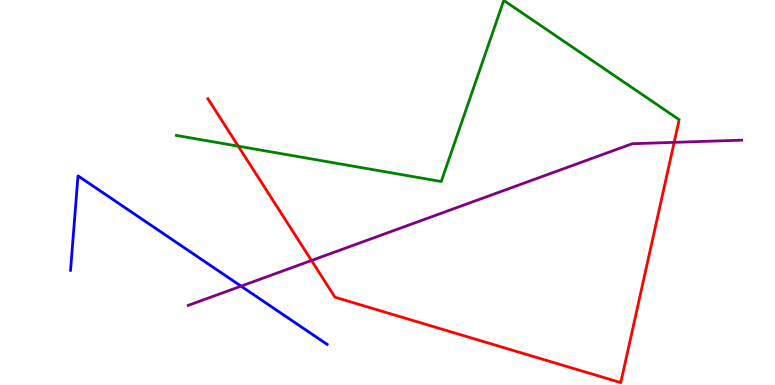[{'lines': ['blue', 'red'], 'intersections': []}, {'lines': ['green', 'red'], 'intersections': [{'x': 3.07, 'y': 6.2}]}, {'lines': ['purple', 'red'], 'intersections': [{'x': 4.02, 'y': 3.23}, {'x': 8.7, 'y': 6.3}]}, {'lines': ['blue', 'green'], 'intersections': []}, {'lines': ['blue', 'purple'], 'intersections': [{'x': 3.11, 'y': 2.57}]}, {'lines': ['green', 'purple'], 'intersections': []}]